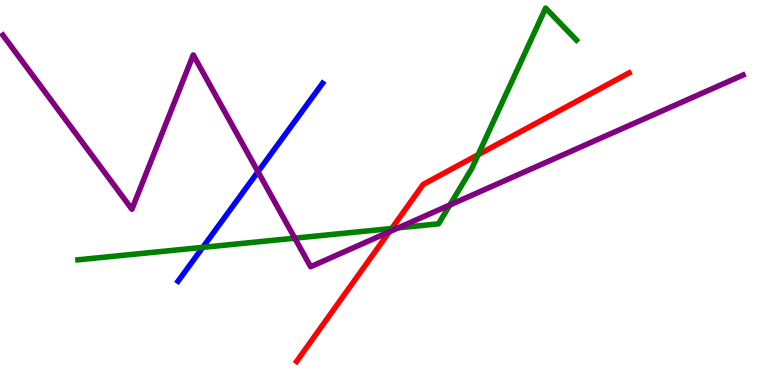[{'lines': ['blue', 'red'], 'intersections': []}, {'lines': ['green', 'red'], 'intersections': [{'x': 5.05, 'y': 4.06}, {'x': 6.17, 'y': 5.98}]}, {'lines': ['purple', 'red'], 'intersections': [{'x': 5.02, 'y': 3.98}]}, {'lines': ['blue', 'green'], 'intersections': [{'x': 2.62, 'y': 3.58}]}, {'lines': ['blue', 'purple'], 'intersections': [{'x': 3.33, 'y': 5.54}]}, {'lines': ['green', 'purple'], 'intersections': [{'x': 3.8, 'y': 3.81}, {'x': 5.14, 'y': 4.08}, {'x': 5.8, 'y': 4.68}]}]